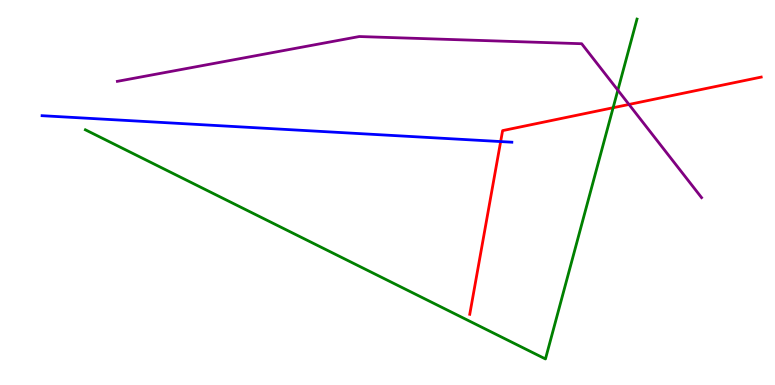[{'lines': ['blue', 'red'], 'intersections': [{'x': 6.46, 'y': 6.32}]}, {'lines': ['green', 'red'], 'intersections': [{'x': 7.91, 'y': 7.2}]}, {'lines': ['purple', 'red'], 'intersections': [{'x': 8.12, 'y': 7.29}]}, {'lines': ['blue', 'green'], 'intersections': []}, {'lines': ['blue', 'purple'], 'intersections': []}, {'lines': ['green', 'purple'], 'intersections': [{'x': 7.97, 'y': 7.66}]}]